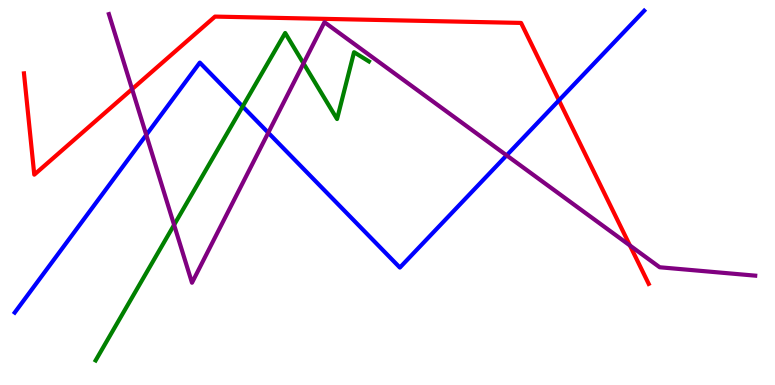[{'lines': ['blue', 'red'], 'intersections': [{'x': 7.21, 'y': 7.39}]}, {'lines': ['green', 'red'], 'intersections': []}, {'lines': ['purple', 'red'], 'intersections': [{'x': 1.7, 'y': 7.69}, {'x': 8.13, 'y': 3.62}]}, {'lines': ['blue', 'green'], 'intersections': [{'x': 3.13, 'y': 7.23}]}, {'lines': ['blue', 'purple'], 'intersections': [{'x': 1.89, 'y': 6.5}, {'x': 3.46, 'y': 6.55}, {'x': 6.54, 'y': 5.96}]}, {'lines': ['green', 'purple'], 'intersections': [{'x': 2.25, 'y': 4.16}, {'x': 3.92, 'y': 8.35}]}]